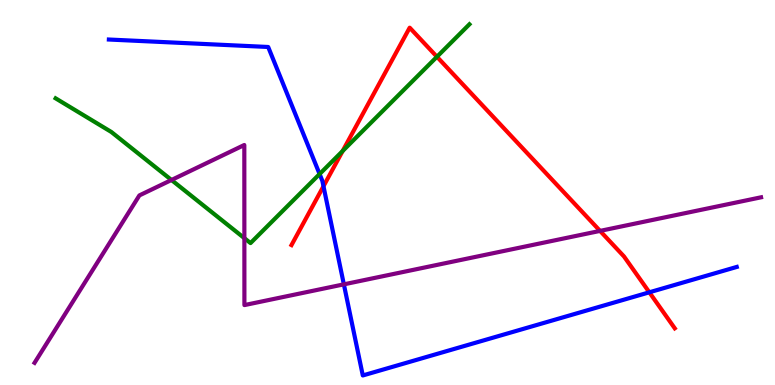[{'lines': ['blue', 'red'], 'intersections': [{'x': 4.17, 'y': 5.16}, {'x': 8.38, 'y': 2.41}]}, {'lines': ['green', 'red'], 'intersections': [{'x': 4.42, 'y': 6.08}, {'x': 5.64, 'y': 8.53}]}, {'lines': ['purple', 'red'], 'intersections': [{'x': 7.74, 'y': 4.0}]}, {'lines': ['blue', 'green'], 'intersections': [{'x': 4.12, 'y': 5.48}]}, {'lines': ['blue', 'purple'], 'intersections': [{'x': 4.44, 'y': 2.61}]}, {'lines': ['green', 'purple'], 'intersections': [{'x': 2.21, 'y': 5.33}, {'x': 3.15, 'y': 3.81}]}]